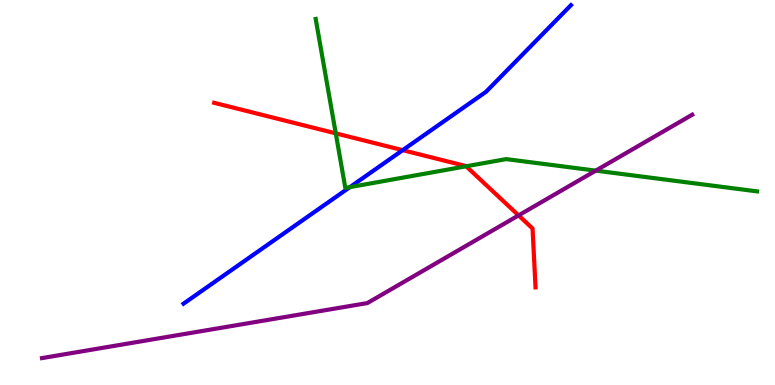[{'lines': ['blue', 'red'], 'intersections': [{'x': 5.2, 'y': 6.1}]}, {'lines': ['green', 'red'], 'intersections': [{'x': 4.33, 'y': 6.54}, {'x': 6.01, 'y': 5.68}]}, {'lines': ['purple', 'red'], 'intersections': [{'x': 6.69, 'y': 4.41}]}, {'lines': ['blue', 'green'], 'intersections': [{'x': 4.52, 'y': 5.14}]}, {'lines': ['blue', 'purple'], 'intersections': []}, {'lines': ['green', 'purple'], 'intersections': [{'x': 7.69, 'y': 5.57}]}]